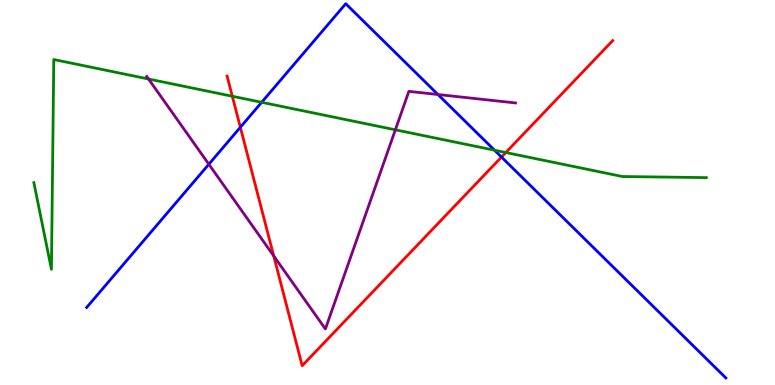[{'lines': ['blue', 'red'], 'intersections': [{'x': 3.1, 'y': 6.69}, {'x': 6.47, 'y': 5.92}]}, {'lines': ['green', 'red'], 'intersections': [{'x': 3.0, 'y': 7.5}, {'x': 6.53, 'y': 6.04}]}, {'lines': ['purple', 'red'], 'intersections': [{'x': 3.53, 'y': 3.35}]}, {'lines': ['blue', 'green'], 'intersections': [{'x': 3.38, 'y': 7.34}, {'x': 6.38, 'y': 6.1}]}, {'lines': ['blue', 'purple'], 'intersections': [{'x': 2.69, 'y': 5.73}, {'x': 5.65, 'y': 7.54}]}, {'lines': ['green', 'purple'], 'intersections': [{'x': 1.92, 'y': 7.95}, {'x': 5.1, 'y': 6.63}]}]